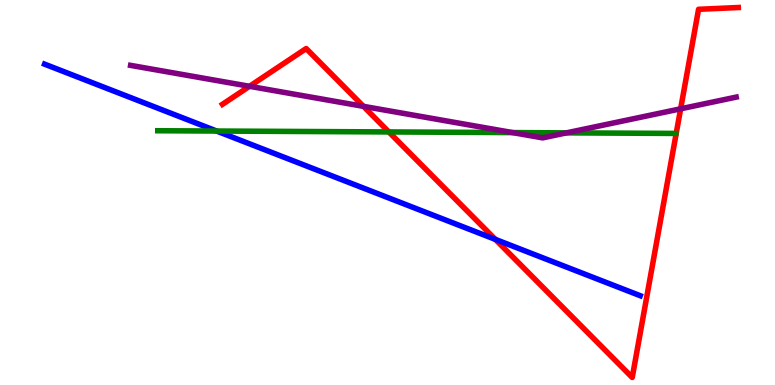[{'lines': ['blue', 'red'], 'intersections': [{'x': 6.39, 'y': 3.78}]}, {'lines': ['green', 'red'], 'intersections': [{'x': 5.02, 'y': 6.57}]}, {'lines': ['purple', 'red'], 'intersections': [{'x': 3.22, 'y': 7.76}, {'x': 4.69, 'y': 7.24}, {'x': 8.78, 'y': 7.17}]}, {'lines': ['blue', 'green'], 'intersections': [{'x': 2.8, 'y': 6.6}]}, {'lines': ['blue', 'purple'], 'intersections': []}, {'lines': ['green', 'purple'], 'intersections': [{'x': 6.61, 'y': 6.56}, {'x': 7.31, 'y': 6.55}]}]